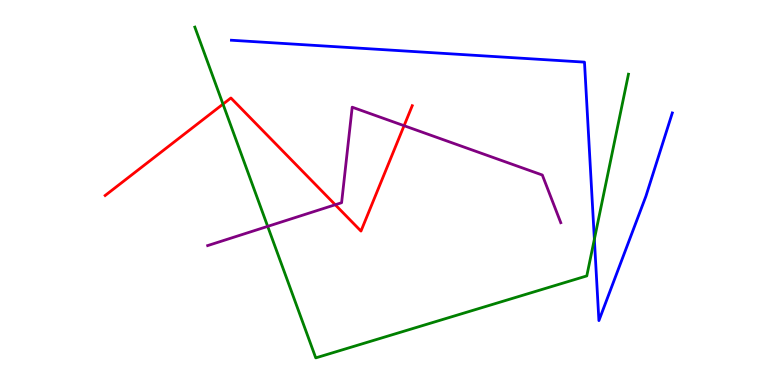[{'lines': ['blue', 'red'], 'intersections': []}, {'lines': ['green', 'red'], 'intersections': [{'x': 2.88, 'y': 7.3}]}, {'lines': ['purple', 'red'], 'intersections': [{'x': 4.33, 'y': 4.68}, {'x': 5.21, 'y': 6.74}]}, {'lines': ['blue', 'green'], 'intersections': [{'x': 7.67, 'y': 3.79}]}, {'lines': ['blue', 'purple'], 'intersections': []}, {'lines': ['green', 'purple'], 'intersections': [{'x': 3.45, 'y': 4.12}]}]